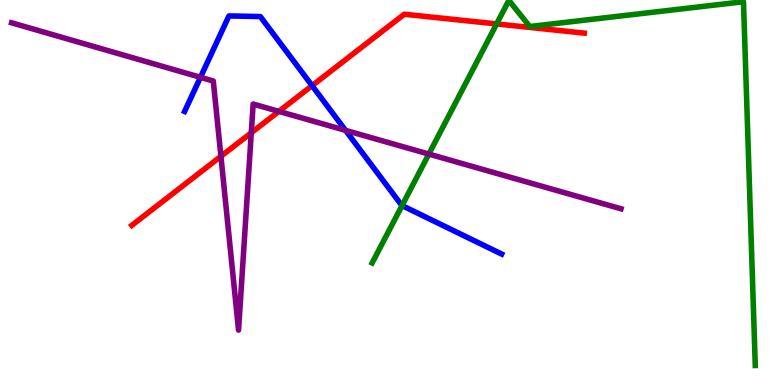[{'lines': ['blue', 'red'], 'intersections': [{'x': 4.03, 'y': 7.77}]}, {'lines': ['green', 'red'], 'intersections': [{'x': 6.41, 'y': 9.38}]}, {'lines': ['purple', 'red'], 'intersections': [{'x': 2.85, 'y': 5.94}, {'x': 3.24, 'y': 6.55}, {'x': 3.6, 'y': 7.11}]}, {'lines': ['blue', 'green'], 'intersections': [{'x': 5.19, 'y': 4.66}]}, {'lines': ['blue', 'purple'], 'intersections': [{'x': 2.59, 'y': 7.99}, {'x': 4.46, 'y': 6.61}]}, {'lines': ['green', 'purple'], 'intersections': [{'x': 5.53, 'y': 6.0}]}]